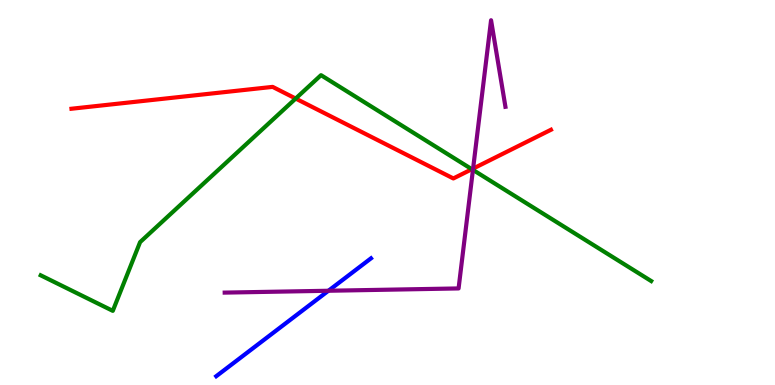[{'lines': ['blue', 'red'], 'intersections': []}, {'lines': ['green', 'red'], 'intersections': [{'x': 3.82, 'y': 7.44}, {'x': 6.09, 'y': 5.6}]}, {'lines': ['purple', 'red'], 'intersections': [{'x': 6.1, 'y': 5.62}]}, {'lines': ['blue', 'green'], 'intersections': []}, {'lines': ['blue', 'purple'], 'intersections': [{'x': 4.24, 'y': 2.45}]}, {'lines': ['green', 'purple'], 'intersections': [{'x': 6.1, 'y': 5.59}]}]